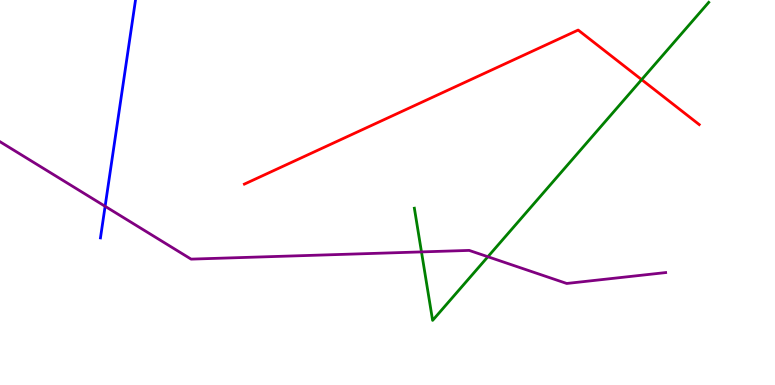[{'lines': ['blue', 'red'], 'intersections': []}, {'lines': ['green', 'red'], 'intersections': [{'x': 8.28, 'y': 7.93}]}, {'lines': ['purple', 'red'], 'intersections': []}, {'lines': ['blue', 'green'], 'intersections': []}, {'lines': ['blue', 'purple'], 'intersections': [{'x': 1.36, 'y': 4.64}]}, {'lines': ['green', 'purple'], 'intersections': [{'x': 5.44, 'y': 3.46}, {'x': 6.3, 'y': 3.33}]}]